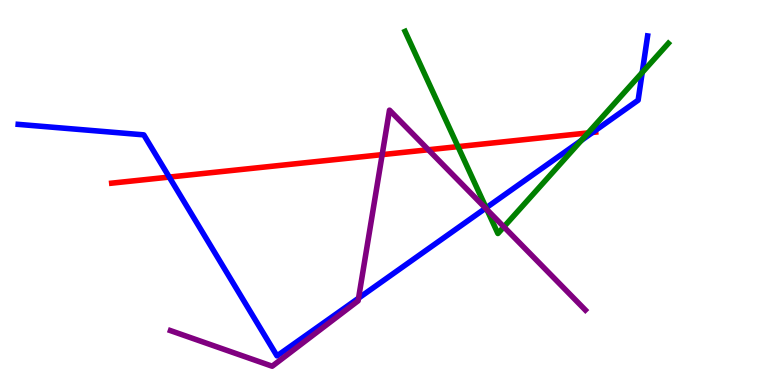[{'lines': ['blue', 'red'], 'intersections': [{'x': 2.18, 'y': 5.4}, {'x': 7.65, 'y': 6.56}]}, {'lines': ['green', 'red'], 'intersections': [{'x': 5.91, 'y': 6.19}, {'x': 7.59, 'y': 6.55}]}, {'lines': ['purple', 'red'], 'intersections': [{'x': 4.93, 'y': 5.98}, {'x': 5.53, 'y': 6.11}]}, {'lines': ['blue', 'green'], 'intersections': [{'x': 6.27, 'y': 4.6}, {'x': 7.5, 'y': 6.35}, {'x': 8.29, 'y': 8.12}]}, {'lines': ['blue', 'purple'], 'intersections': [{'x': 4.63, 'y': 2.26}, {'x': 6.27, 'y': 4.59}]}, {'lines': ['green', 'purple'], 'intersections': [{'x': 6.28, 'y': 4.56}, {'x': 6.5, 'y': 4.11}]}]